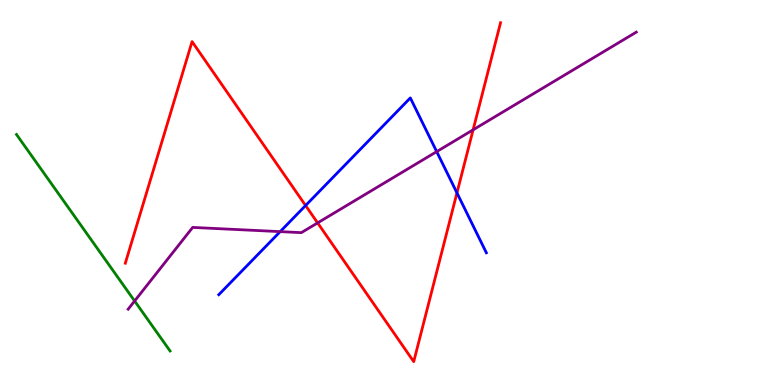[{'lines': ['blue', 'red'], 'intersections': [{'x': 3.94, 'y': 4.66}, {'x': 5.9, 'y': 4.99}]}, {'lines': ['green', 'red'], 'intersections': []}, {'lines': ['purple', 'red'], 'intersections': [{'x': 4.1, 'y': 4.21}, {'x': 6.1, 'y': 6.63}]}, {'lines': ['blue', 'green'], 'intersections': []}, {'lines': ['blue', 'purple'], 'intersections': [{'x': 3.62, 'y': 3.98}, {'x': 5.63, 'y': 6.06}]}, {'lines': ['green', 'purple'], 'intersections': [{'x': 1.74, 'y': 2.18}]}]